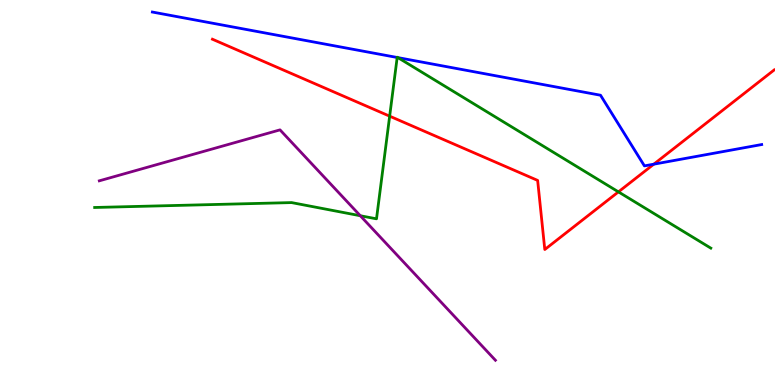[{'lines': ['blue', 'red'], 'intersections': [{'x': 8.44, 'y': 5.74}]}, {'lines': ['green', 'red'], 'intersections': [{'x': 5.03, 'y': 6.98}, {'x': 7.98, 'y': 5.02}]}, {'lines': ['purple', 'red'], 'intersections': []}, {'lines': ['blue', 'green'], 'intersections': [{'x': 5.12, 'y': 8.51}, {'x': 5.13, 'y': 8.5}]}, {'lines': ['blue', 'purple'], 'intersections': []}, {'lines': ['green', 'purple'], 'intersections': [{'x': 4.65, 'y': 4.4}]}]